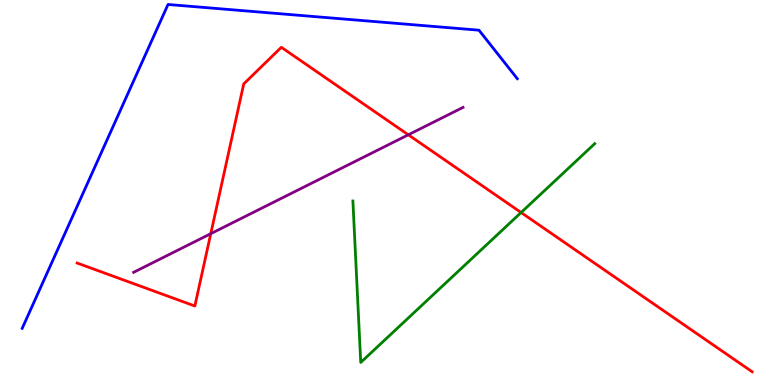[{'lines': ['blue', 'red'], 'intersections': []}, {'lines': ['green', 'red'], 'intersections': [{'x': 6.72, 'y': 4.48}]}, {'lines': ['purple', 'red'], 'intersections': [{'x': 2.72, 'y': 3.93}, {'x': 5.27, 'y': 6.5}]}, {'lines': ['blue', 'green'], 'intersections': []}, {'lines': ['blue', 'purple'], 'intersections': []}, {'lines': ['green', 'purple'], 'intersections': []}]